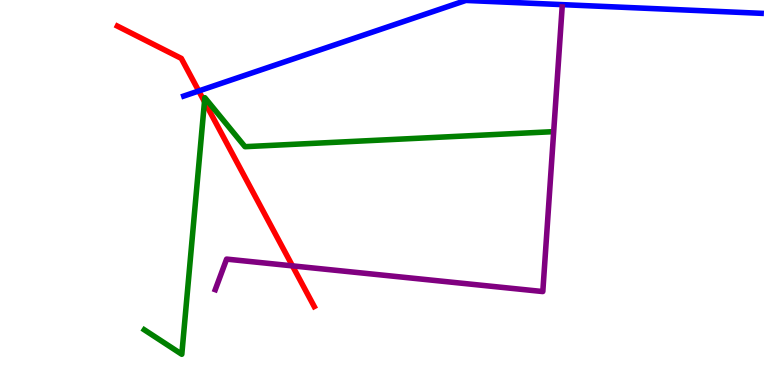[{'lines': ['blue', 'red'], 'intersections': [{'x': 2.56, 'y': 7.64}]}, {'lines': ['green', 'red'], 'intersections': [{'x': 2.64, 'y': 7.36}]}, {'lines': ['purple', 'red'], 'intersections': [{'x': 3.77, 'y': 3.09}]}, {'lines': ['blue', 'green'], 'intersections': []}, {'lines': ['blue', 'purple'], 'intersections': []}, {'lines': ['green', 'purple'], 'intersections': []}]